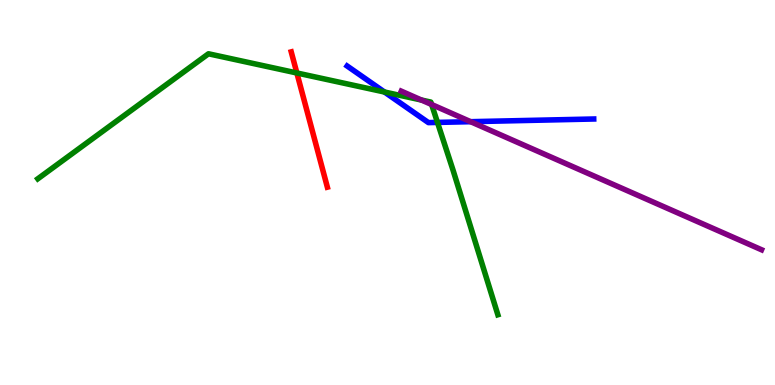[{'lines': ['blue', 'red'], 'intersections': []}, {'lines': ['green', 'red'], 'intersections': [{'x': 3.83, 'y': 8.1}]}, {'lines': ['purple', 'red'], 'intersections': []}, {'lines': ['blue', 'green'], 'intersections': [{'x': 4.96, 'y': 7.61}, {'x': 5.64, 'y': 6.82}]}, {'lines': ['blue', 'purple'], 'intersections': [{'x': 6.07, 'y': 6.84}]}, {'lines': ['green', 'purple'], 'intersections': [{'x': 5.44, 'y': 7.4}, {'x': 5.57, 'y': 7.29}]}]